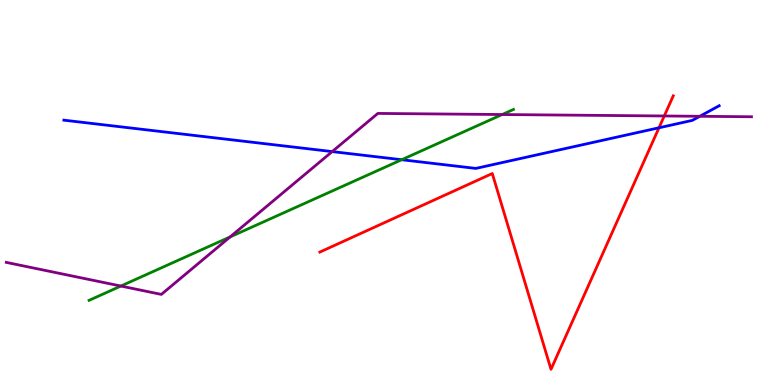[{'lines': ['blue', 'red'], 'intersections': [{'x': 8.5, 'y': 6.68}]}, {'lines': ['green', 'red'], 'intersections': []}, {'lines': ['purple', 'red'], 'intersections': [{'x': 8.57, 'y': 6.99}]}, {'lines': ['blue', 'green'], 'intersections': [{'x': 5.18, 'y': 5.85}]}, {'lines': ['blue', 'purple'], 'intersections': [{'x': 4.29, 'y': 6.06}, {'x': 9.03, 'y': 6.98}]}, {'lines': ['green', 'purple'], 'intersections': [{'x': 1.56, 'y': 2.57}, {'x': 2.97, 'y': 3.85}, {'x': 6.48, 'y': 7.03}]}]